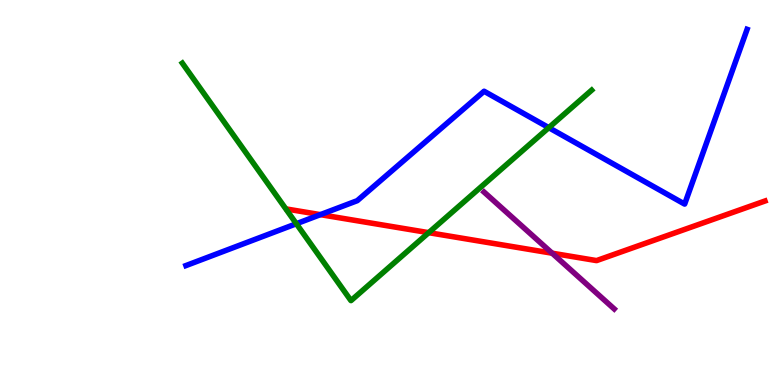[{'lines': ['blue', 'red'], 'intersections': [{'x': 4.13, 'y': 4.42}]}, {'lines': ['green', 'red'], 'intersections': [{'x': 5.53, 'y': 3.96}]}, {'lines': ['purple', 'red'], 'intersections': [{'x': 7.12, 'y': 3.42}]}, {'lines': ['blue', 'green'], 'intersections': [{'x': 3.82, 'y': 4.19}, {'x': 7.08, 'y': 6.68}]}, {'lines': ['blue', 'purple'], 'intersections': []}, {'lines': ['green', 'purple'], 'intersections': []}]